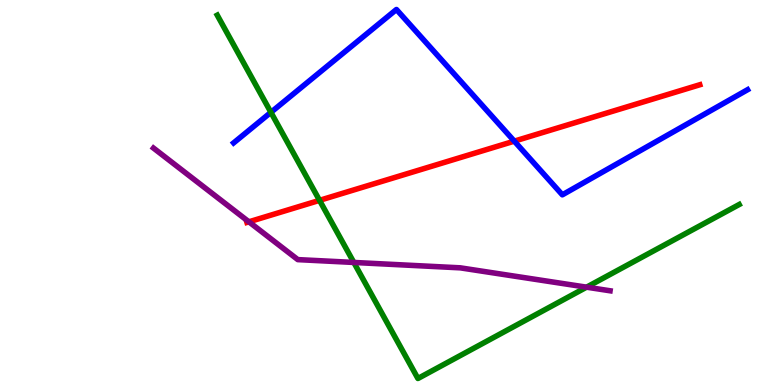[{'lines': ['blue', 'red'], 'intersections': [{'x': 6.64, 'y': 6.33}]}, {'lines': ['green', 'red'], 'intersections': [{'x': 4.12, 'y': 4.8}]}, {'lines': ['purple', 'red'], 'intersections': [{'x': 3.21, 'y': 4.24}]}, {'lines': ['blue', 'green'], 'intersections': [{'x': 3.5, 'y': 7.08}]}, {'lines': ['blue', 'purple'], 'intersections': []}, {'lines': ['green', 'purple'], 'intersections': [{'x': 4.57, 'y': 3.18}, {'x': 7.57, 'y': 2.54}]}]